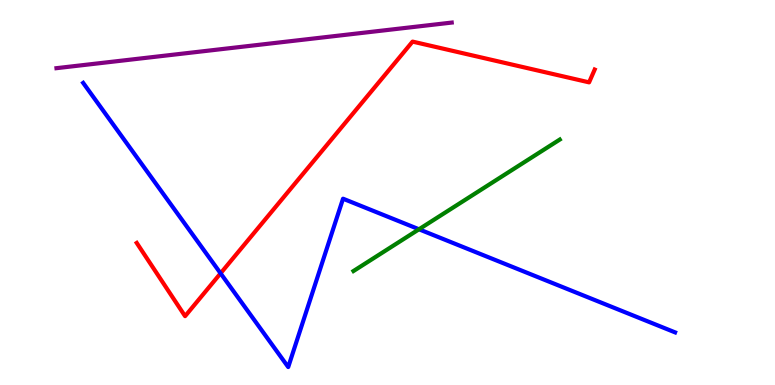[{'lines': ['blue', 'red'], 'intersections': [{'x': 2.85, 'y': 2.9}]}, {'lines': ['green', 'red'], 'intersections': []}, {'lines': ['purple', 'red'], 'intersections': []}, {'lines': ['blue', 'green'], 'intersections': [{'x': 5.41, 'y': 4.04}]}, {'lines': ['blue', 'purple'], 'intersections': []}, {'lines': ['green', 'purple'], 'intersections': []}]